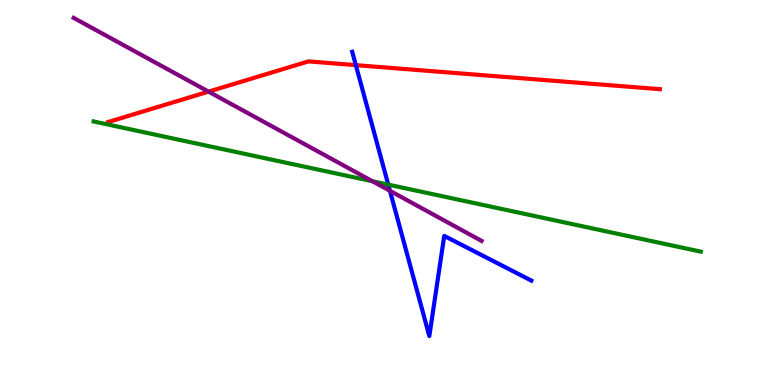[{'lines': ['blue', 'red'], 'intersections': [{'x': 4.59, 'y': 8.31}]}, {'lines': ['green', 'red'], 'intersections': []}, {'lines': ['purple', 'red'], 'intersections': [{'x': 2.69, 'y': 7.62}]}, {'lines': ['blue', 'green'], 'intersections': [{'x': 5.01, 'y': 5.2}]}, {'lines': ['blue', 'purple'], 'intersections': [{'x': 5.03, 'y': 5.04}]}, {'lines': ['green', 'purple'], 'intersections': [{'x': 4.81, 'y': 5.29}]}]